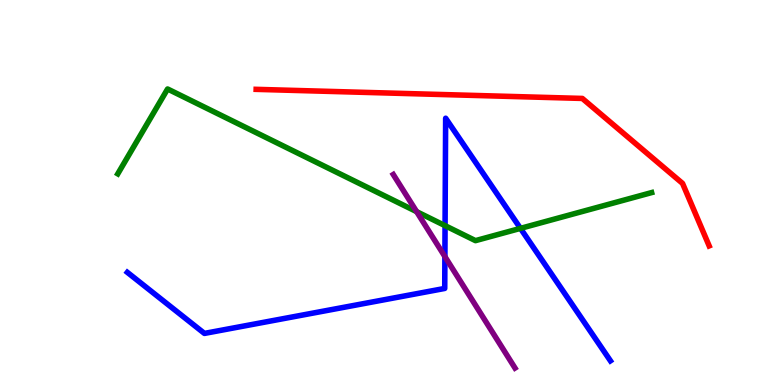[{'lines': ['blue', 'red'], 'intersections': []}, {'lines': ['green', 'red'], 'intersections': []}, {'lines': ['purple', 'red'], 'intersections': []}, {'lines': ['blue', 'green'], 'intersections': [{'x': 5.74, 'y': 4.14}, {'x': 6.72, 'y': 4.07}]}, {'lines': ['blue', 'purple'], 'intersections': [{'x': 5.74, 'y': 3.34}]}, {'lines': ['green', 'purple'], 'intersections': [{'x': 5.38, 'y': 4.5}]}]